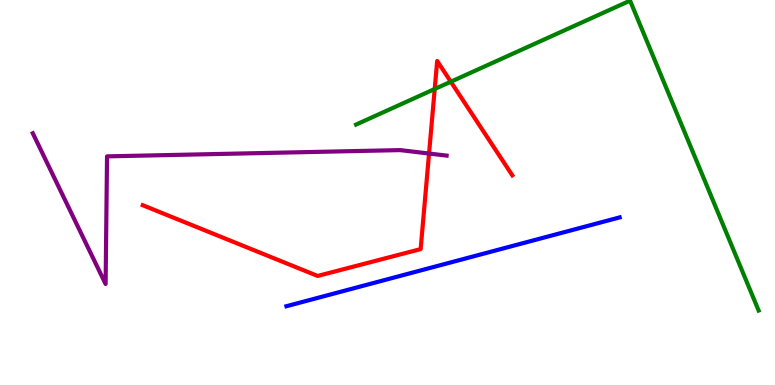[{'lines': ['blue', 'red'], 'intersections': []}, {'lines': ['green', 'red'], 'intersections': [{'x': 5.61, 'y': 7.69}, {'x': 5.82, 'y': 7.88}]}, {'lines': ['purple', 'red'], 'intersections': [{'x': 5.54, 'y': 6.01}]}, {'lines': ['blue', 'green'], 'intersections': []}, {'lines': ['blue', 'purple'], 'intersections': []}, {'lines': ['green', 'purple'], 'intersections': []}]